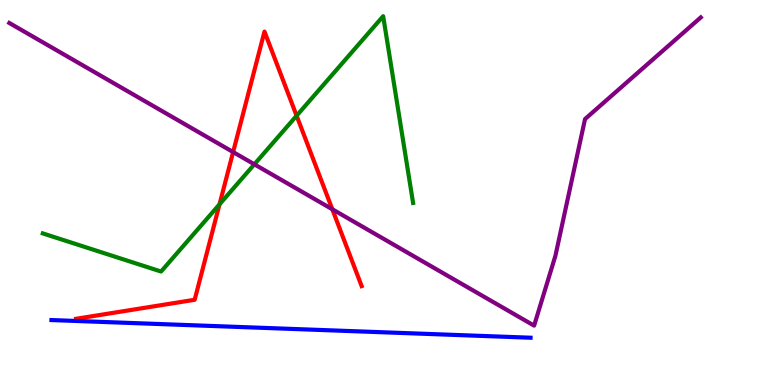[{'lines': ['blue', 'red'], 'intersections': []}, {'lines': ['green', 'red'], 'intersections': [{'x': 2.83, 'y': 4.69}, {'x': 3.83, 'y': 6.99}]}, {'lines': ['purple', 'red'], 'intersections': [{'x': 3.01, 'y': 6.05}, {'x': 4.29, 'y': 4.56}]}, {'lines': ['blue', 'green'], 'intersections': []}, {'lines': ['blue', 'purple'], 'intersections': []}, {'lines': ['green', 'purple'], 'intersections': [{'x': 3.28, 'y': 5.73}]}]